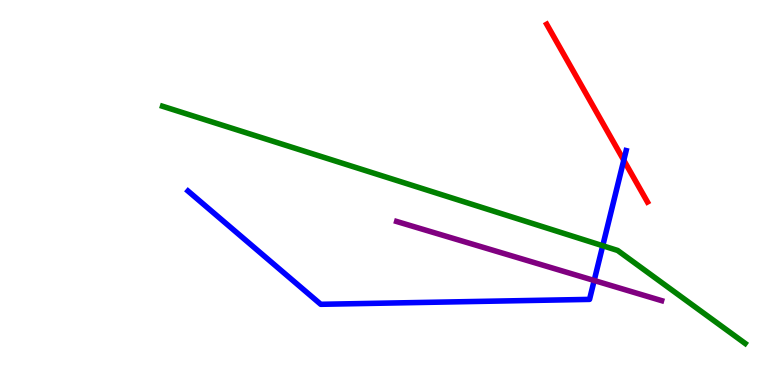[{'lines': ['blue', 'red'], 'intersections': [{'x': 8.05, 'y': 5.84}]}, {'lines': ['green', 'red'], 'intersections': []}, {'lines': ['purple', 'red'], 'intersections': []}, {'lines': ['blue', 'green'], 'intersections': [{'x': 7.78, 'y': 3.62}]}, {'lines': ['blue', 'purple'], 'intersections': [{'x': 7.67, 'y': 2.71}]}, {'lines': ['green', 'purple'], 'intersections': []}]